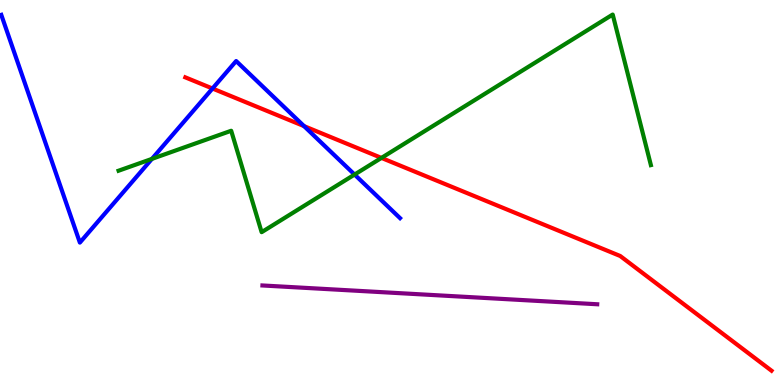[{'lines': ['blue', 'red'], 'intersections': [{'x': 2.74, 'y': 7.7}, {'x': 3.92, 'y': 6.72}]}, {'lines': ['green', 'red'], 'intersections': [{'x': 4.92, 'y': 5.9}]}, {'lines': ['purple', 'red'], 'intersections': []}, {'lines': ['blue', 'green'], 'intersections': [{'x': 1.96, 'y': 5.87}, {'x': 4.58, 'y': 5.47}]}, {'lines': ['blue', 'purple'], 'intersections': []}, {'lines': ['green', 'purple'], 'intersections': []}]